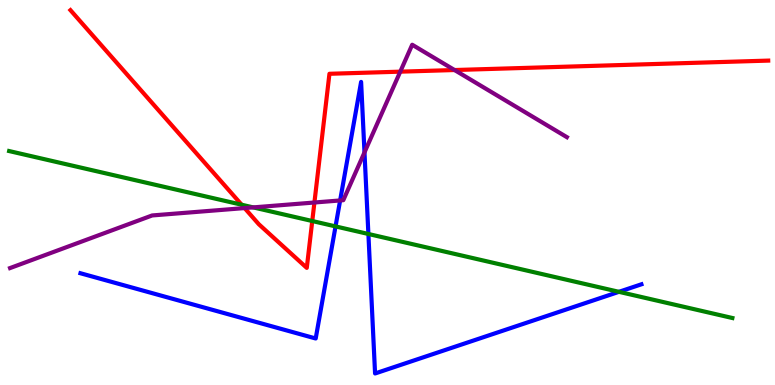[{'lines': ['blue', 'red'], 'intersections': []}, {'lines': ['green', 'red'], 'intersections': [{'x': 3.12, 'y': 4.68}, {'x': 4.03, 'y': 4.26}]}, {'lines': ['purple', 'red'], 'intersections': [{'x': 3.16, 'y': 4.6}, {'x': 4.06, 'y': 4.74}, {'x': 5.16, 'y': 8.14}, {'x': 5.87, 'y': 8.18}]}, {'lines': ['blue', 'green'], 'intersections': [{'x': 4.33, 'y': 4.12}, {'x': 4.75, 'y': 3.92}, {'x': 7.99, 'y': 2.42}]}, {'lines': ['blue', 'purple'], 'intersections': [{'x': 4.39, 'y': 4.79}, {'x': 4.7, 'y': 6.04}]}, {'lines': ['green', 'purple'], 'intersections': [{'x': 3.27, 'y': 4.61}]}]